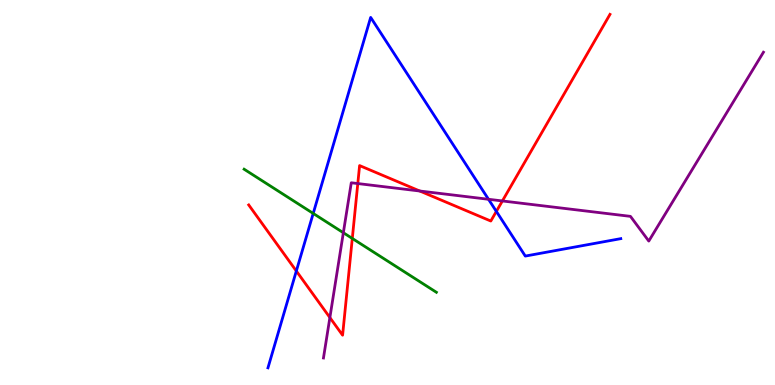[{'lines': ['blue', 'red'], 'intersections': [{'x': 3.82, 'y': 2.96}, {'x': 6.4, 'y': 4.51}]}, {'lines': ['green', 'red'], 'intersections': [{'x': 4.55, 'y': 3.81}]}, {'lines': ['purple', 'red'], 'intersections': [{'x': 4.26, 'y': 1.75}, {'x': 4.62, 'y': 5.23}, {'x': 5.42, 'y': 5.04}, {'x': 6.48, 'y': 4.78}]}, {'lines': ['blue', 'green'], 'intersections': [{'x': 4.04, 'y': 4.46}]}, {'lines': ['blue', 'purple'], 'intersections': [{'x': 6.3, 'y': 4.82}]}, {'lines': ['green', 'purple'], 'intersections': [{'x': 4.43, 'y': 3.96}]}]